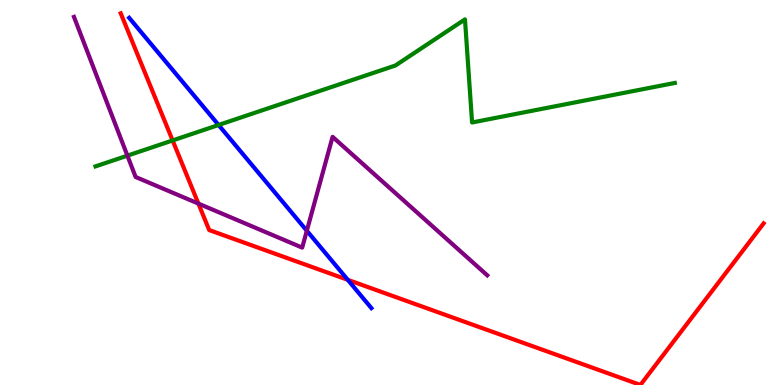[{'lines': ['blue', 'red'], 'intersections': [{'x': 4.49, 'y': 2.73}]}, {'lines': ['green', 'red'], 'intersections': [{'x': 2.23, 'y': 6.35}]}, {'lines': ['purple', 'red'], 'intersections': [{'x': 2.56, 'y': 4.71}]}, {'lines': ['blue', 'green'], 'intersections': [{'x': 2.82, 'y': 6.75}]}, {'lines': ['blue', 'purple'], 'intersections': [{'x': 3.96, 'y': 4.01}]}, {'lines': ['green', 'purple'], 'intersections': [{'x': 1.64, 'y': 5.96}]}]